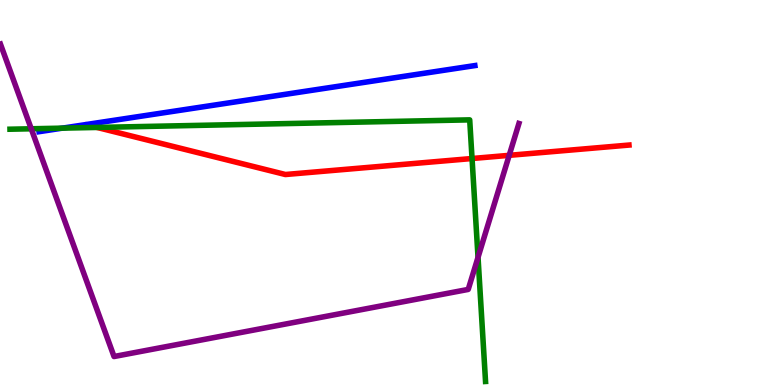[{'lines': ['blue', 'red'], 'intersections': []}, {'lines': ['green', 'red'], 'intersections': [{'x': 1.25, 'y': 6.69}, {'x': 6.09, 'y': 5.88}]}, {'lines': ['purple', 'red'], 'intersections': [{'x': 6.57, 'y': 5.97}]}, {'lines': ['blue', 'green'], 'intersections': [{'x': 0.804, 'y': 6.67}]}, {'lines': ['blue', 'purple'], 'intersections': []}, {'lines': ['green', 'purple'], 'intersections': [{'x': 0.403, 'y': 6.66}, {'x': 6.17, 'y': 3.32}]}]